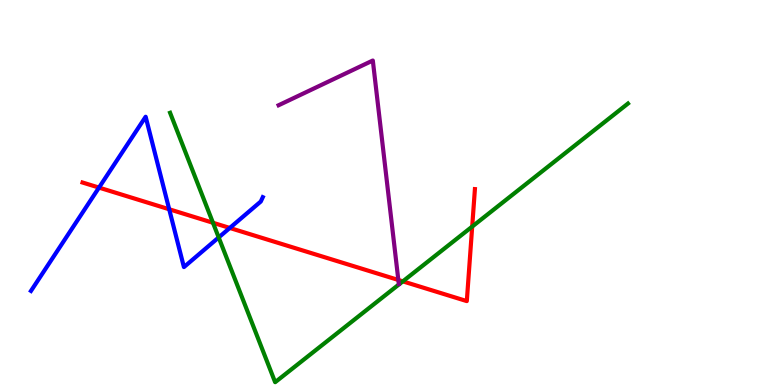[{'lines': ['blue', 'red'], 'intersections': [{'x': 1.28, 'y': 5.13}, {'x': 2.18, 'y': 4.56}, {'x': 2.97, 'y': 4.08}]}, {'lines': ['green', 'red'], 'intersections': [{'x': 2.75, 'y': 4.21}, {'x': 5.2, 'y': 2.69}, {'x': 6.09, 'y': 4.11}]}, {'lines': ['purple', 'red'], 'intersections': [{'x': 5.14, 'y': 2.73}]}, {'lines': ['blue', 'green'], 'intersections': [{'x': 2.82, 'y': 3.83}]}, {'lines': ['blue', 'purple'], 'intersections': []}, {'lines': ['green', 'purple'], 'intersections': []}]